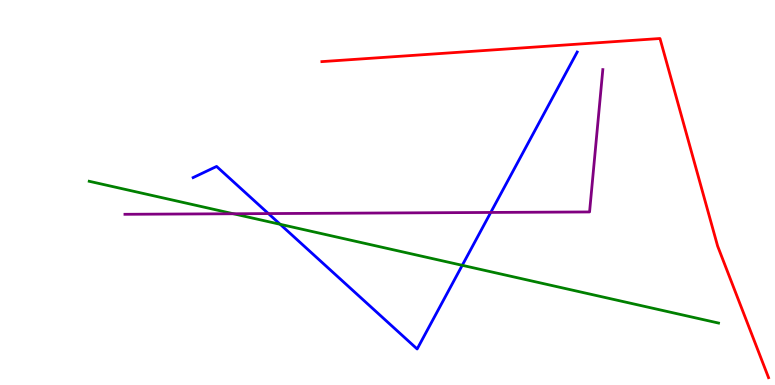[{'lines': ['blue', 'red'], 'intersections': []}, {'lines': ['green', 'red'], 'intersections': []}, {'lines': ['purple', 'red'], 'intersections': []}, {'lines': ['blue', 'green'], 'intersections': [{'x': 3.62, 'y': 4.17}, {'x': 5.96, 'y': 3.11}]}, {'lines': ['blue', 'purple'], 'intersections': [{'x': 3.46, 'y': 4.45}, {'x': 6.33, 'y': 4.48}]}, {'lines': ['green', 'purple'], 'intersections': [{'x': 3.01, 'y': 4.45}]}]